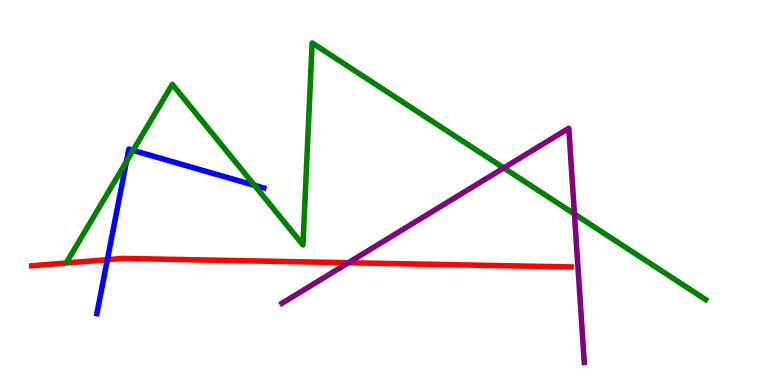[{'lines': ['blue', 'red'], 'intersections': [{'x': 1.39, 'y': 3.26}]}, {'lines': ['green', 'red'], 'intersections': []}, {'lines': ['purple', 'red'], 'intersections': [{'x': 4.5, 'y': 3.18}]}, {'lines': ['blue', 'green'], 'intersections': [{'x': 1.63, 'y': 5.8}, {'x': 1.72, 'y': 6.09}, {'x': 3.28, 'y': 5.19}]}, {'lines': ['blue', 'purple'], 'intersections': []}, {'lines': ['green', 'purple'], 'intersections': [{'x': 6.5, 'y': 5.64}, {'x': 7.41, 'y': 4.44}]}]